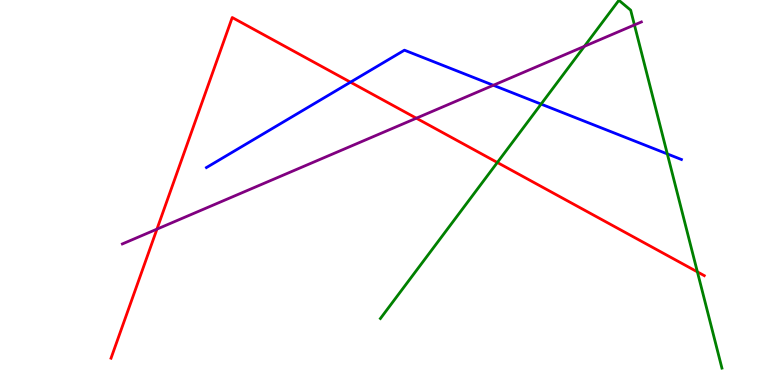[{'lines': ['blue', 'red'], 'intersections': [{'x': 4.52, 'y': 7.87}]}, {'lines': ['green', 'red'], 'intersections': [{'x': 6.42, 'y': 5.78}, {'x': 9.0, 'y': 2.94}]}, {'lines': ['purple', 'red'], 'intersections': [{'x': 2.03, 'y': 4.05}, {'x': 5.37, 'y': 6.93}]}, {'lines': ['blue', 'green'], 'intersections': [{'x': 6.98, 'y': 7.3}, {'x': 8.61, 'y': 6.0}]}, {'lines': ['blue', 'purple'], 'intersections': [{'x': 6.37, 'y': 7.79}]}, {'lines': ['green', 'purple'], 'intersections': [{'x': 7.54, 'y': 8.8}, {'x': 8.19, 'y': 9.35}]}]